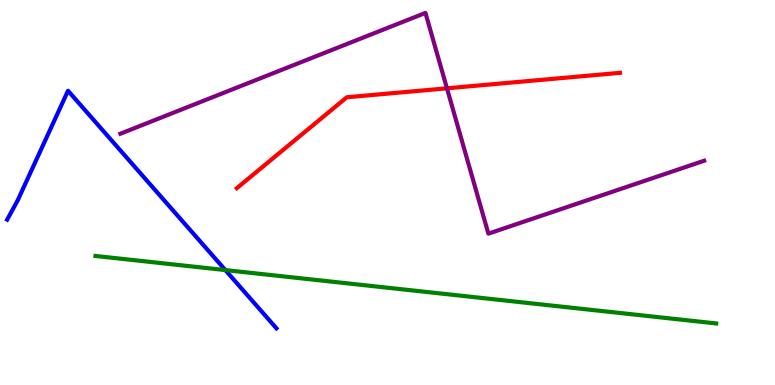[{'lines': ['blue', 'red'], 'intersections': []}, {'lines': ['green', 'red'], 'intersections': []}, {'lines': ['purple', 'red'], 'intersections': [{'x': 5.77, 'y': 7.71}]}, {'lines': ['blue', 'green'], 'intersections': [{'x': 2.91, 'y': 2.98}]}, {'lines': ['blue', 'purple'], 'intersections': []}, {'lines': ['green', 'purple'], 'intersections': []}]